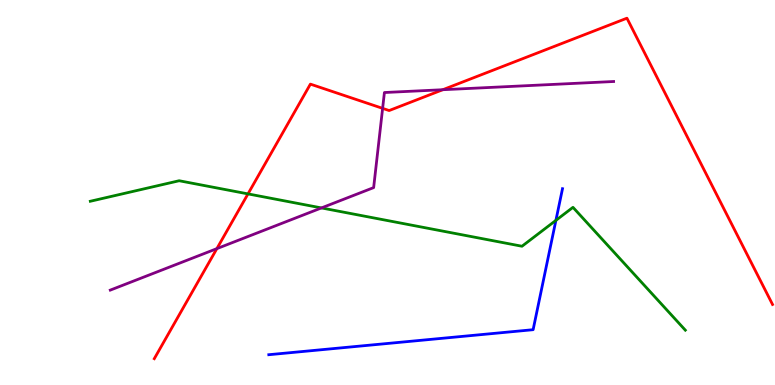[{'lines': ['blue', 'red'], 'intersections': []}, {'lines': ['green', 'red'], 'intersections': [{'x': 3.2, 'y': 4.96}]}, {'lines': ['purple', 'red'], 'intersections': [{'x': 2.8, 'y': 3.54}, {'x': 4.94, 'y': 7.19}, {'x': 5.71, 'y': 7.67}]}, {'lines': ['blue', 'green'], 'intersections': [{'x': 7.17, 'y': 4.28}]}, {'lines': ['blue', 'purple'], 'intersections': []}, {'lines': ['green', 'purple'], 'intersections': [{'x': 4.15, 'y': 4.6}]}]